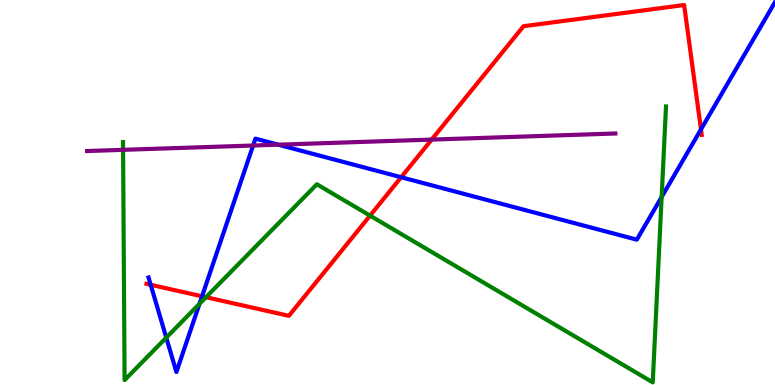[{'lines': ['blue', 'red'], 'intersections': [{'x': 1.94, 'y': 2.6}, {'x': 2.61, 'y': 2.3}, {'x': 5.18, 'y': 5.4}, {'x': 9.04, 'y': 6.64}]}, {'lines': ['green', 'red'], 'intersections': [{'x': 2.66, 'y': 2.28}, {'x': 4.77, 'y': 4.4}]}, {'lines': ['purple', 'red'], 'intersections': [{'x': 5.57, 'y': 6.37}]}, {'lines': ['blue', 'green'], 'intersections': [{'x': 2.15, 'y': 1.23}, {'x': 2.57, 'y': 2.11}, {'x': 8.54, 'y': 4.88}]}, {'lines': ['blue', 'purple'], 'intersections': [{'x': 3.27, 'y': 6.22}, {'x': 3.59, 'y': 6.24}]}, {'lines': ['green', 'purple'], 'intersections': [{'x': 1.59, 'y': 6.11}]}]